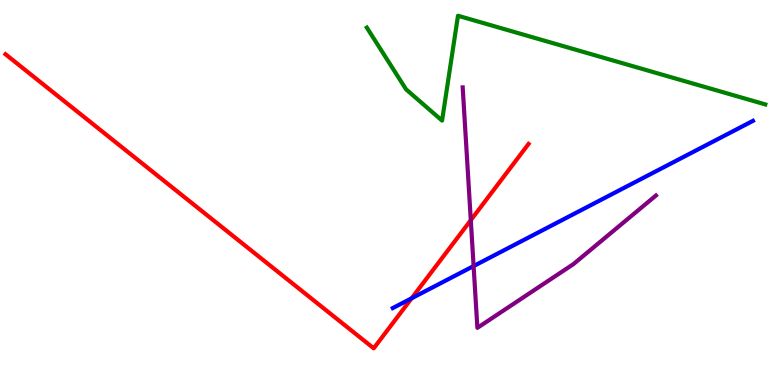[{'lines': ['blue', 'red'], 'intersections': [{'x': 5.31, 'y': 2.25}]}, {'lines': ['green', 'red'], 'intersections': []}, {'lines': ['purple', 'red'], 'intersections': [{'x': 6.07, 'y': 4.28}]}, {'lines': ['blue', 'green'], 'intersections': []}, {'lines': ['blue', 'purple'], 'intersections': [{'x': 6.11, 'y': 3.09}]}, {'lines': ['green', 'purple'], 'intersections': []}]